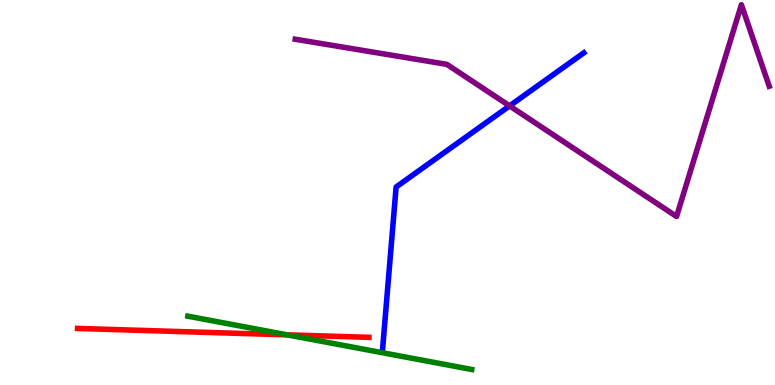[{'lines': ['blue', 'red'], 'intersections': []}, {'lines': ['green', 'red'], 'intersections': [{'x': 3.71, 'y': 1.3}]}, {'lines': ['purple', 'red'], 'intersections': []}, {'lines': ['blue', 'green'], 'intersections': []}, {'lines': ['blue', 'purple'], 'intersections': [{'x': 6.58, 'y': 7.25}]}, {'lines': ['green', 'purple'], 'intersections': []}]